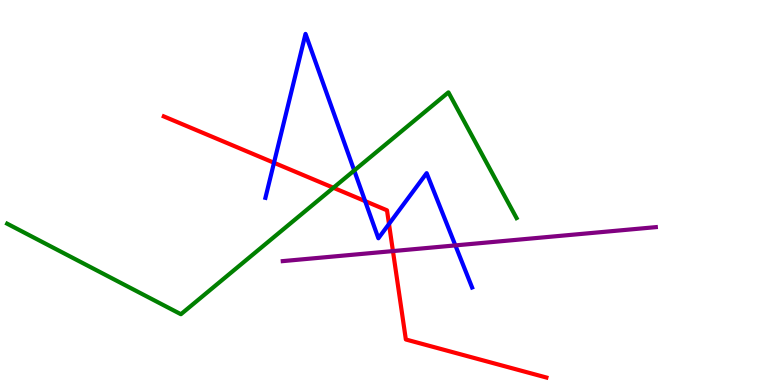[{'lines': ['blue', 'red'], 'intersections': [{'x': 3.54, 'y': 5.77}, {'x': 4.71, 'y': 4.78}, {'x': 5.02, 'y': 4.18}]}, {'lines': ['green', 'red'], 'intersections': [{'x': 4.3, 'y': 5.12}]}, {'lines': ['purple', 'red'], 'intersections': [{'x': 5.07, 'y': 3.48}]}, {'lines': ['blue', 'green'], 'intersections': [{'x': 4.57, 'y': 5.57}]}, {'lines': ['blue', 'purple'], 'intersections': [{'x': 5.88, 'y': 3.63}]}, {'lines': ['green', 'purple'], 'intersections': []}]